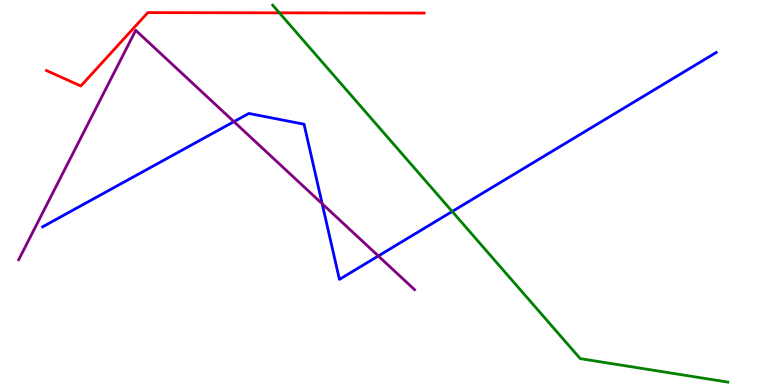[{'lines': ['blue', 'red'], 'intersections': []}, {'lines': ['green', 'red'], 'intersections': [{'x': 3.6, 'y': 9.67}]}, {'lines': ['purple', 'red'], 'intersections': []}, {'lines': ['blue', 'green'], 'intersections': [{'x': 5.83, 'y': 4.51}]}, {'lines': ['blue', 'purple'], 'intersections': [{'x': 3.02, 'y': 6.84}, {'x': 4.16, 'y': 4.71}, {'x': 4.88, 'y': 3.35}]}, {'lines': ['green', 'purple'], 'intersections': []}]